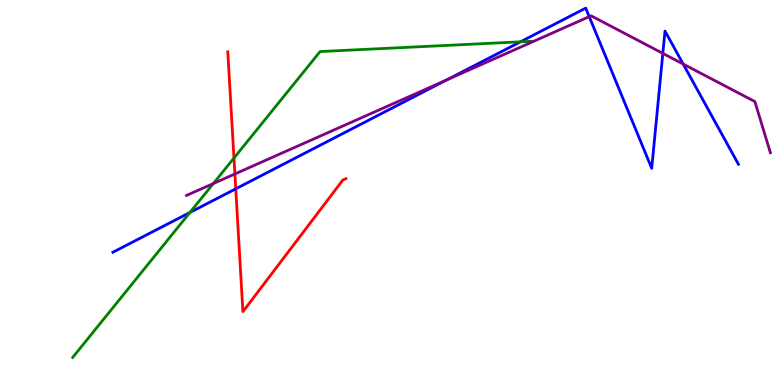[{'lines': ['blue', 'red'], 'intersections': [{'x': 3.04, 'y': 5.1}]}, {'lines': ['green', 'red'], 'intersections': [{'x': 3.02, 'y': 5.89}]}, {'lines': ['purple', 'red'], 'intersections': [{'x': 3.03, 'y': 5.48}]}, {'lines': ['blue', 'green'], 'intersections': [{'x': 2.45, 'y': 4.48}, {'x': 6.72, 'y': 8.91}]}, {'lines': ['blue', 'purple'], 'intersections': [{'x': 5.76, 'y': 7.92}, {'x': 7.6, 'y': 9.57}, {'x': 8.55, 'y': 8.61}, {'x': 8.82, 'y': 8.34}]}, {'lines': ['green', 'purple'], 'intersections': [{'x': 2.75, 'y': 5.23}]}]